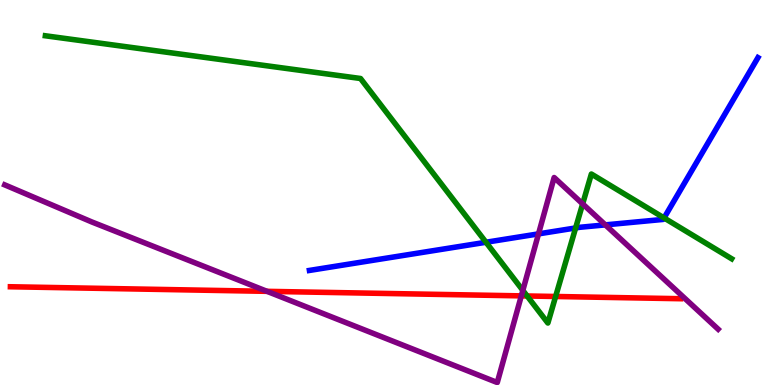[{'lines': ['blue', 'red'], 'intersections': []}, {'lines': ['green', 'red'], 'intersections': [{'x': 6.8, 'y': 2.31}, {'x': 7.17, 'y': 2.3}]}, {'lines': ['purple', 'red'], 'intersections': [{'x': 3.45, 'y': 2.43}, {'x': 6.73, 'y': 2.31}]}, {'lines': ['blue', 'green'], 'intersections': [{'x': 6.27, 'y': 3.71}, {'x': 7.43, 'y': 4.08}, {'x': 8.57, 'y': 4.34}]}, {'lines': ['blue', 'purple'], 'intersections': [{'x': 6.95, 'y': 3.93}, {'x': 7.81, 'y': 4.16}]}, {'lines': ['green', 'purple'], 'intersections': [{'x': 6.75, 'y': 2.46}, {'x': 7.52, 'y': 4.7}]}]